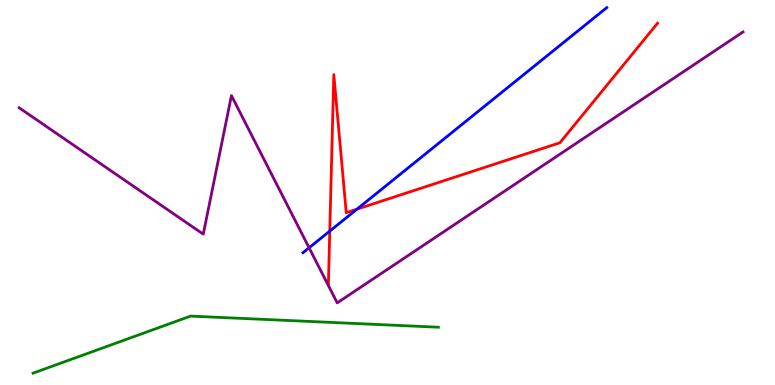[{'lines': ['blue', 'red'], 'intersections': [{'x': 4.26, 'y': 4.0}, {'x': 4.61, 'y': 4.57}]}, {'lines': ['green', 'red'], 'intersections': []}, {'lines': ['purple', 'red'], 'intersections': []}, {'lines': ['blue', 'green'], 'intersections': []}, {'lines': ['blue', 'purple'], 'intersections': [{'x': 3.99, 'y': 3.56}]}, {'lines': ['green', 'purple'], 'intersections': []}]